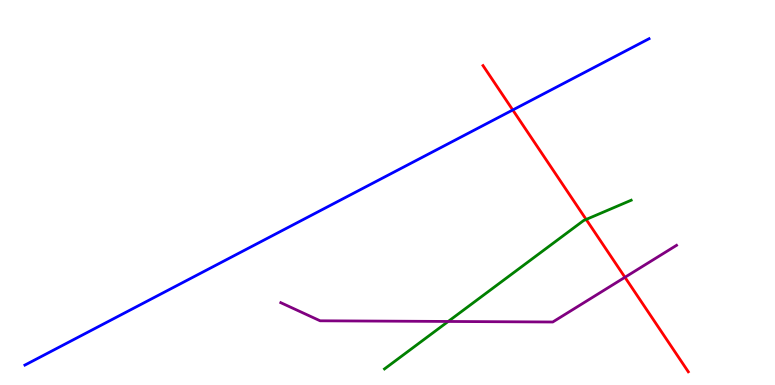[{'lines': ['blue', 'red'], 'intersections': [{'x': 6.62, 'y': 7.14}]}, {'lines': ['green', 'red'], 'intersections': [{'x': 7.56, 'y': 4.3}]}, {'lines': ['purple', 'red'], 'intersections': [{'x': 8.06, 'y': 2.8}]}, {'lines': ['blue', 'green'], 'intersections': []}, {'lines': ['blue', 'purple'], 'intersections': []}, {'lines': ['green', 'purple'], 'intersections': [{'x': 5.78, 'y': 1.65}]}]